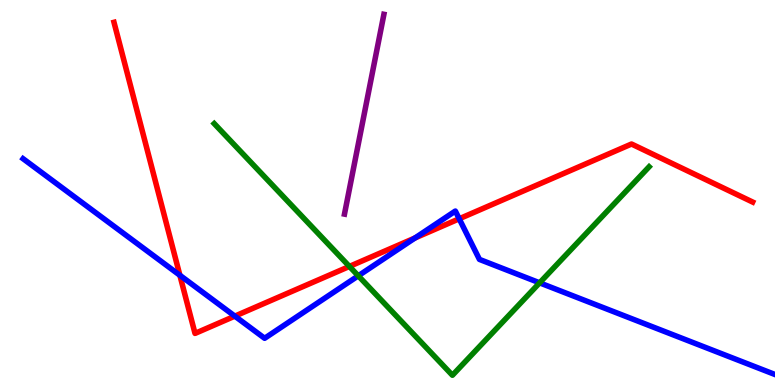[{'lines': ['blue', 'red'], 'intersections': [{'x': 2.32, 'y': 2.85}, {'x': 3.03, 'y': 1.79}, {'x': 5.35, 'y': 3.82}, {'x': 5.93, 'y': 4.32}]}, {'lines': ['green', 'red'], 'intersections': [{'x': 4.51, 'y': 3.08}]}, {'lines': ['purple', 'red'], 'intersections': []}, {'lines': ['blue', 'green'], 'intersections': [{'x': 4.62, 'y': 2.84}, {'x': 6.96, 'y': 2.65}]}, {'lines': ['blue', 'purple'], 'intersections': []}, {'lines': ['green', 'purple'], 'intersections': []}]